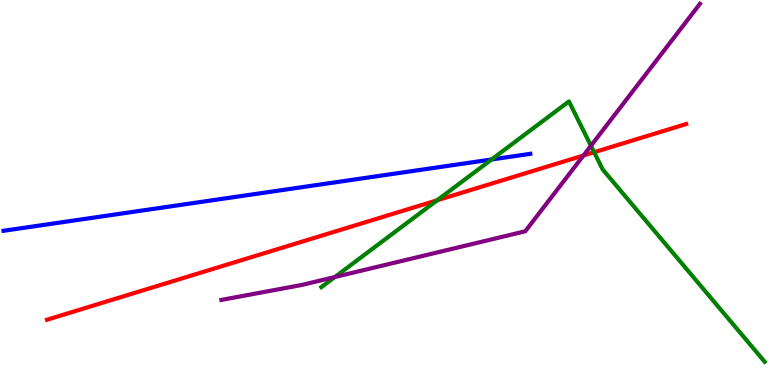[{'lines': ['blue', 'red'], 'intersections': []}, {'lines': ['green', 'red'], 'intersections': [{'x': 5.64, 'y': 4.8}, {'x': 7.67, 'y': 6.05}]}, {'lines': ['purple', 'red'], 'intersections': [{'x': 7.53, 'y': 5.96}]}, {'lines': ['blue', 'green'], 'intersections': [{'x': 6.34, 'y': 5.86}]}, {'lines': ['blue', 'purple'], 'intersections': []}, {'lines': ['green', 'purple'], 'intersections': [{'x': 4.32, 'y': 2.8}, {'x': 7.63, 'y': 6.21}]}]